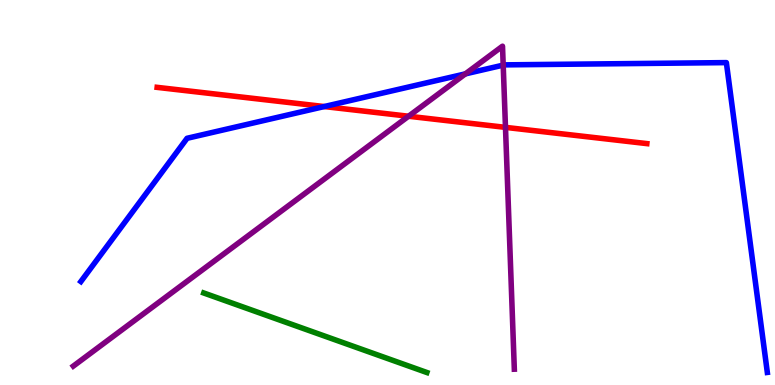[{'lines': ['blue', 'red'], 'intersections': [{'x': 4.18, 'y': 7.23}]}, {'lines': ['green', 'red'], 'intersections': []}, {'lines': ['purple', 'red'], 'intersections': [{'x': 5.27, 'y': 6.98}, {'x': 6.52, 'y': 6.69}]}, {'lines': ['blue', 'green'], 'intersections': []}, {'lines': ['blue', 'purple'], 'intersections': [{'x': 6.0, 'y': 8.08}, {'x': 6.49, 'y': 8.31}]}, {'lines': ['green', 'purple'], 'intersections': []}]